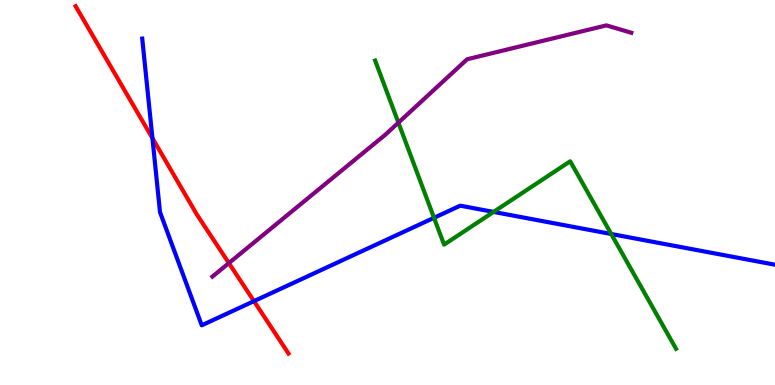[{'lines': ['blue', 'red'], 'intersections': [{'x': 1.97, 'y': 6.41}, {'x': 3.28, 'y': 2.18}]}, {'lines': ['green', 'red'], 'intersections': []}, {'lines': ['purple', 'red'], 'intersections': [{'x': 2.95, 'y': 3.17}]}, {'lines': ['blue', 'green'], 'intersections': [{'x': 5.6, 'y': 4.34}, {'x': 6.37, 'y': 4.5}, {'x': 7.89, 'y': 3.92}]}, {'lines': ['blue', 'purple'], 'intersections': []}, {'lines': ['green', 'purple'], 'intersections': [{'x': 5.14, 'y': 6.81}]}]